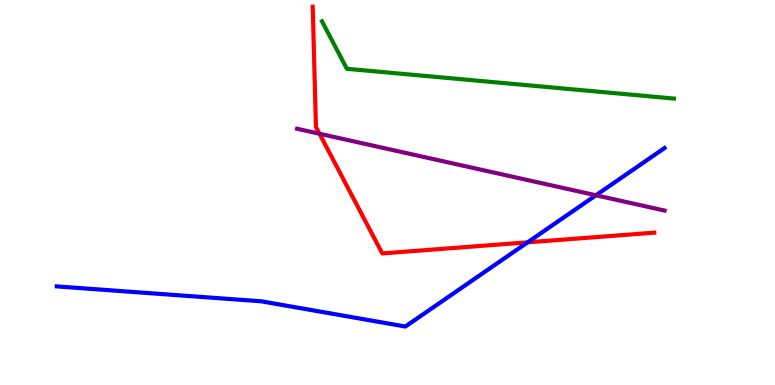[{'lines': ['blue', 'red'], 'intersections': [{'x': 6.81, 'y': 3.71}]}, {'lines': ['green', 'red'], 'intersections': []}, {'lines': ['purple', 'red'], 'intersections': [{'x': 4.12, 'y': 6.53}]}, {'lines': ['blue', 'green'], 'intersections': []}, {'lines': ['blue', 'purple'], 'intersections': [{'x': 7.69, 'y': 4.93}]}, {'lines': ['green', 'purple'], 'intersections': []}]